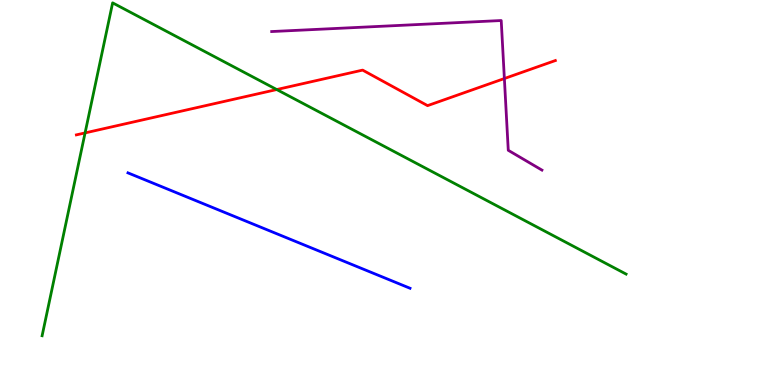[{'lines': ['blue', 'red'], 'intersections': []}, {'lines': ['green', 'red'], 'intersections': [{'x': 1.1, 'y': 6.55}, {'x': 3.57, 'y': 7.67}]}, {'lines': ['purple', 'red'], 'intersections': [{'x': 6.51, 'y': 7.96}]}, {'lines': ['blue', 'green'], 'intersections': []}, {'lines': ['blue', 'purple'], 'intersections': []}, {'lines': ['green', 'purple'], 'intersections': []}]